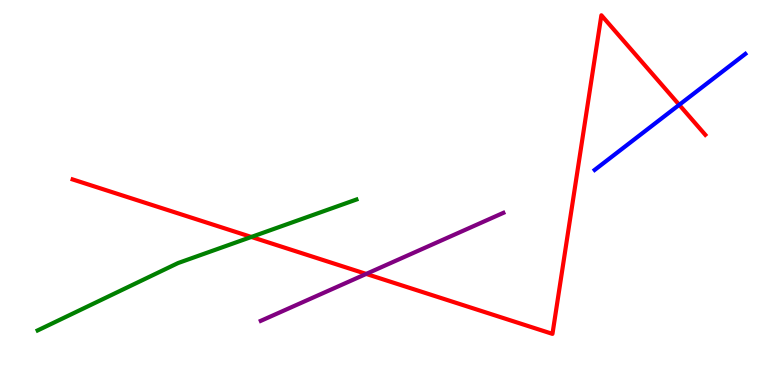[{'lines': ['blue', 'red'], 'intersections': [{'x': 8.76, 'y': 7.28}]}, {'lines': ['green', 'red'], 'intersections': [{'x': 3.24, 'y': 3.85}]}, {'lines': ['purple', 'red'], 'intersections': [{'x': 4.73, 'y': 2.89}]}, {'lines': ['blue', 'green'], 'intersections': []}, {'lines': ['blue', 'purple'], 'intersections': []}, {'lines': ['green', 'purple'], 'intersections': []}]